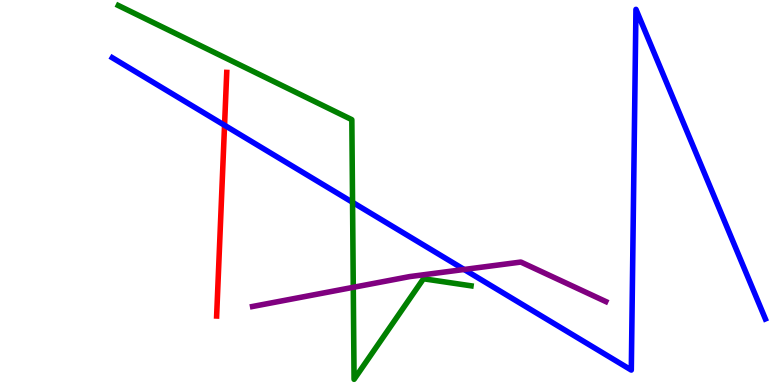[{'lines': ['blue', 'red'], 'intersections': [{'x': 2.9, 'y': 6.75}]}, {'lines': ['green', 'red'], 'intersections': []}, {'lines': ['purple', 'red'], 'intersections': []}, {'lines': ['blue', 'green'], 'intersections': [{'x': 4.55, 'y': 4.75}]}, {'lines': ['blue', 'purple'], 'intersections': [{'x': 5.99, 'y': 3.0}]}, {'lines': ['green', 'purple'], 'intersections': [{'x': 4.56, 'y': 2.54}]}]